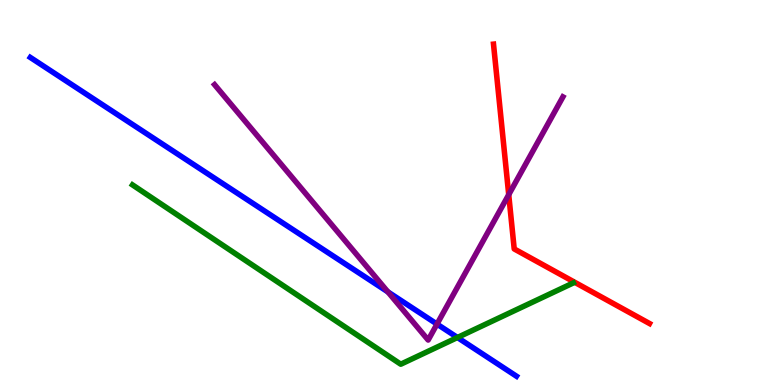[{'lines': ['blue', 'red'], 'intersections': []}, {'lines': ['green', 'red'], 'intersections': []}, {'lines': ['purple', 'red'], 'intersections': [{'x': 6.56, 'y': 4.94}]}, {'lines': ['blue', 'green'], 'intersections': [{'x': 5.9, 'y': 1.23}]}, {'lines': ['blue', 'purple'], 'intersections': [{'x': 5.01, 'y': 2.42}, {'x': 5.64, 'y': 1.58}]}, {'lines': ['green', 'purple'], 'intersections': []}]